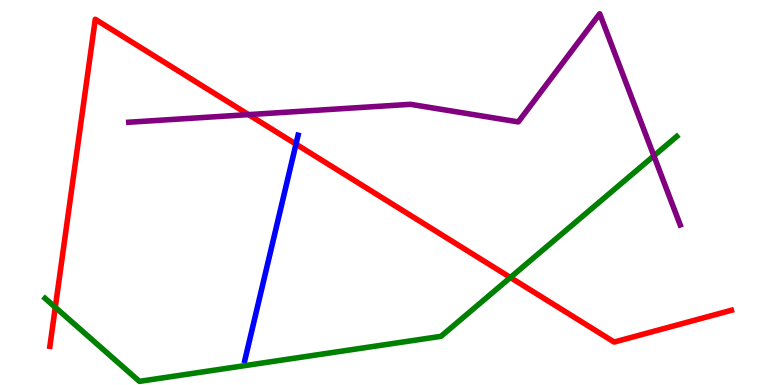[{'lines': ['blue', 'red'], 'intersections': [{'x': 3.82, 'y': 6.26}]}, {'lines': ['green', 'red'], 'intersections': [{'x': 0.713, 'y': 2.02}, {'x': 6.59, 'y': 2.79}]}, {'lines': ['purple', 'red'], 'intersections': [{'x': 3.21, 'y': 7.02}]}, {'lines': ['blue', 'green'], 'intersections': []}, {'lines': ['blue', 'purple'], 'intersections': []}, {'lines': ['green', 'purple'], 'intersections': [{'x': 8.44, 'y': 5.95}]}]